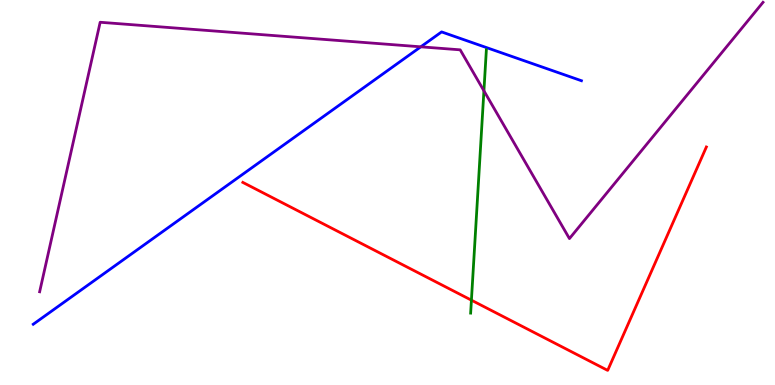[{'lines': ['blue', 'red'], 'intersections': []}, {'lines': ['green', 'red'], 'intersections': [{'x': 6.08, 'y': 2.2}]}, {'lines': ['purple', 'red'], 'intersections': []}, {'lines': ['blue', 'green'], 'intersections': []}, {'lines': ['blue', 'purple'], 'intersections': [{'x': 5.43, 'y': 8.78}]}, {'lines': ['green', 'purple'], 'intersections': [{'x': 6.24, 'y': 7.64}]}]